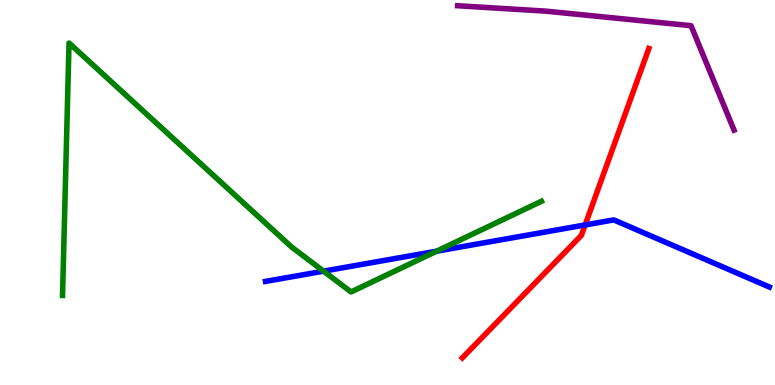[{'lines': ['blue', 'red'], 'intersections': [{'x': 7.55, 'y': 4.16}]}, {'lines': ['green', 'red'], 'intersections': []}, {'lines': ['purple', 'red'], 'intersections': []}, {'lines': ['blue', 'green'], 'intersections': [{'x': 4.17, 'y': 2.96}, {'x': 5.63, 'y': 3.48}]}, {'lines': ['blue', 'purple'], 'intersections': []}, {'lines': ['green', 'purple'], 'intersections': []}]